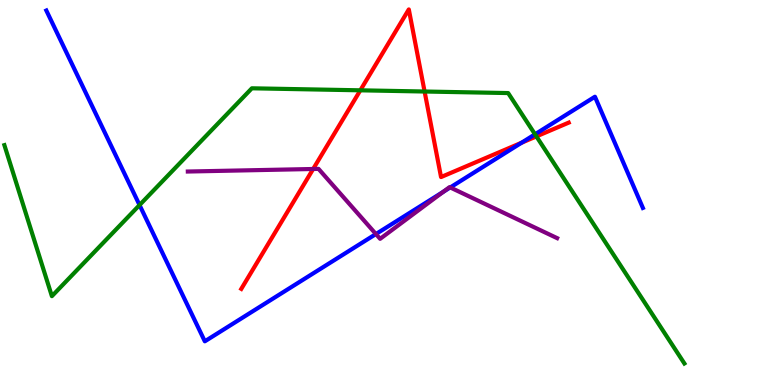[{'lines': ['blue', 'red'], 'intersections': [{'x': 6.73, 'y': 6.29}]}, {'lines': ['green', 'red'], 'intersections': [{'x': 4.65, 'y': 7.65}, {'x': 5.48, 'y': 7.62}, {'x': 6.92, 'y': 6.46}]}, {'lines': ['purple', 'red'], 'intersections': [{'x': 4.04, 'y': 5.61}]}, {'lines': ['blue', 'green'], 'intersections': [{'x': 1.8, 'y': 4.67}, {'x': 6.9, 'y': 6.51}]}, {'lines': ['blue', 'purple'], 'intersections': [{'x': 4.85, 'y': 3.92}, {'x': 5.72, 'y': 5.02}, {'x': 5.81, 'y': 5.13}]}, {'lines': ['green', 'purple'], 'intersections': []}]